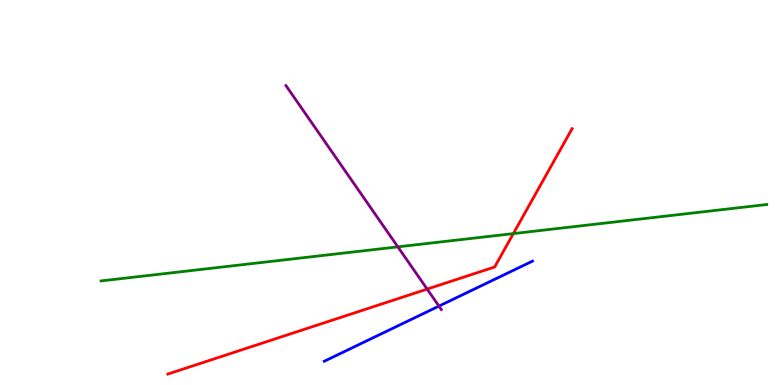[{'lines': ['blue', 'red'], 'intersections': []}, {'lines': ['green', 'red'], 'intersections': [{'x': 6.62, 'y': 3.93}]}, {'lines': ['purple', 'red'], 'intersections': [{'x': 5.51, 'y': 2.49}]}, {'lines': ['blue', 'green'], 'intersections': []}, {'lines': ['blue', 'purple'], 'intersections': [{'x': 5.66, 'y': 2.05}]}, {'lines': ['green', 'purple'], 'intersections': [{'x': 5.13, 'y': 3.59}]}]